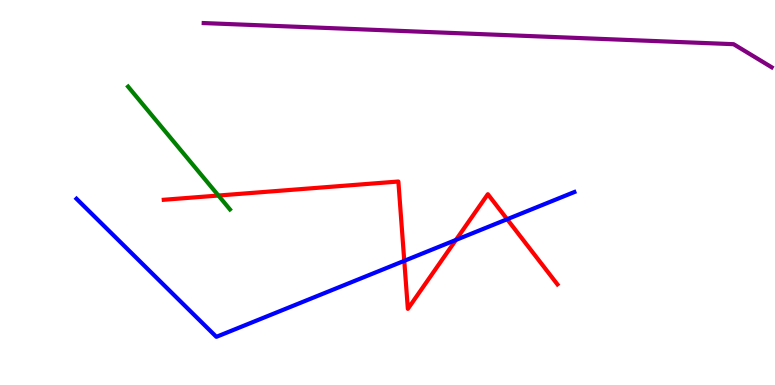[{'lines': ['blue', 'red'], 'intersections': [{'x': 5.22, 'y': 3.23}, {'x': 5.88, 'y': 3.77}, {'x': 6.54, 'y': 4.31}]}, {'lines': ['green', 'red'], 'intersections': [{'x': 2.82, 'y': 4.92}]}, {'lines': ['purple', 'red'], 'intersections': []}, {'lines': ['blue', 'green'], 'intersections': []}, {'lines': ['blue', 'purple'], 'intersections': []}, {'lines': ['green', 'purple'], 'intersections': []}]